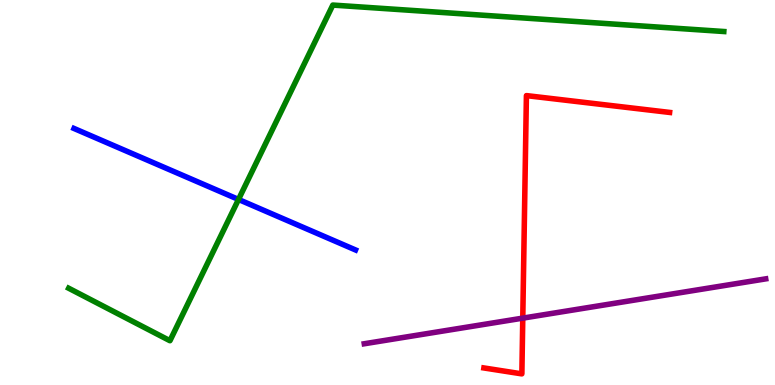[{'lines': ['blue', 'red'], 'intersections': []}, {'lines': ['green', 'red'], 'intersections': []}, {'lines': ['purple', 'red'], 'intersections': [{'x': 6.75, 'y': 1.74}]}, {'lines': ['blue', 'green'], 'intersections': [{'x': 3.08, 'y': 4.82}]}, {'lines': ['blue', 'purple'], 'intersections': []}, {'lines': ['green', 'purple'], 'intersections': []}]